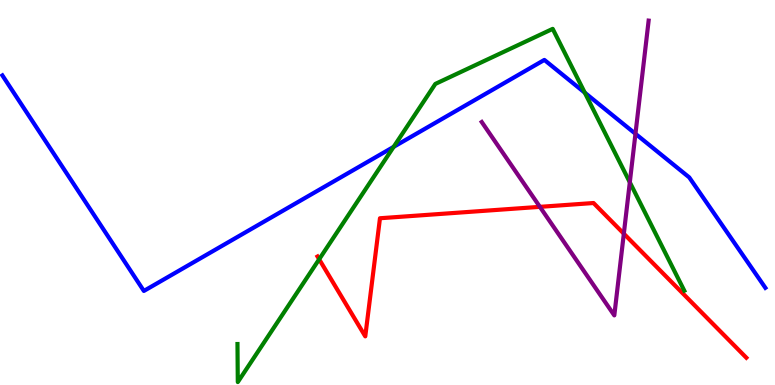[{'lines': ['blue', 'red'], 'intersections': []}, {'lines': ['green', 'red'], 'intersections': [{'x': 4.12, 'y': 3.27}]}, {'lines': ['purple', 'red'], 'intersections': [{'x': 6.97, 'y': 4.63}, {'x': 8.05, 'y': 3.93}]}, {'lines': ['blue', 'green'], 'intersections': [{'x': 5.08, 'y': 6.19}, {'x': 7.55, 'y': 7.59}]}, {'lines': ['blue', 'purple'], 'intersections': [{'x': 8.2, 'y': 6.53}]}, {'lines': ['green', 'purple'], 'intersections': [{'x': 8.13, 'y': 5.27}]}]